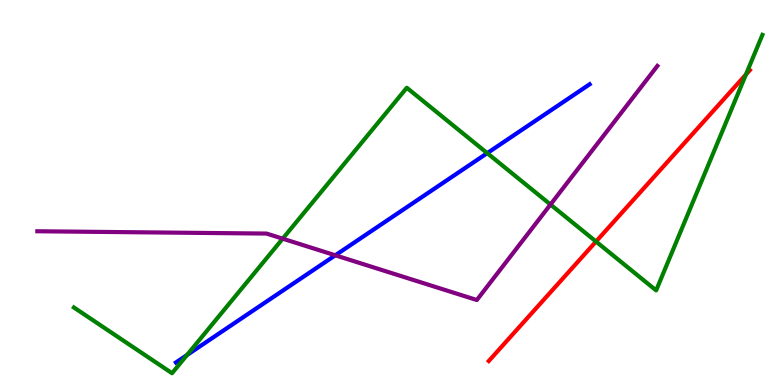[{'lines': ['blue', 'red'], 'intersections': []}, {'lines': ['green', 'red'], 'intersections': [{'x': 7.69, 'y': 3.73}, {'x': 9.62, 'y': 8.06}]}, {'lines': ['purple', 'red'], 'intersections': []}, {'lines': ['blue', 'green'], 'intersections': [{'x': 2.41, 'y': 0.779}, {'x': 6.29, 'y': 6.02}]}, {'lines': ['blue', 'purple'], 'intersections': [{'x': 4.33, 'y': 3.37}]}, {'lines': ['green', 'purple'], 'intersections': [{'x': 3.65, 'y': 3.8}, {'x': 7.1, 'y': 4.69}]}]